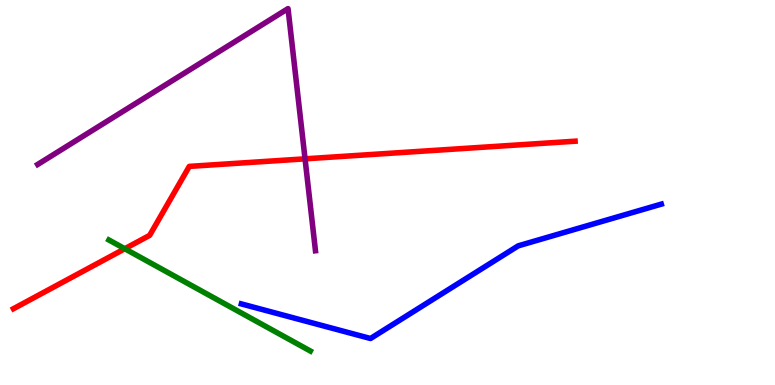[{'lines': ['blue', 'red'], 'intersections': []}, {'lines': ['green', 'red'], 'intersections': [{'x': 1.61, 'y': 3.54}]}, {'lines': ['purple', 'red'], 'intersections': [{'x': 3.94, 'y': 5.87}]}, {'lines': ['blue', 'green'], 'intersections': []}, {'lines': ['blue', 'purple'], 'intersections': []}, {'lines': ['green', 'purple'], 'intersections': []}]